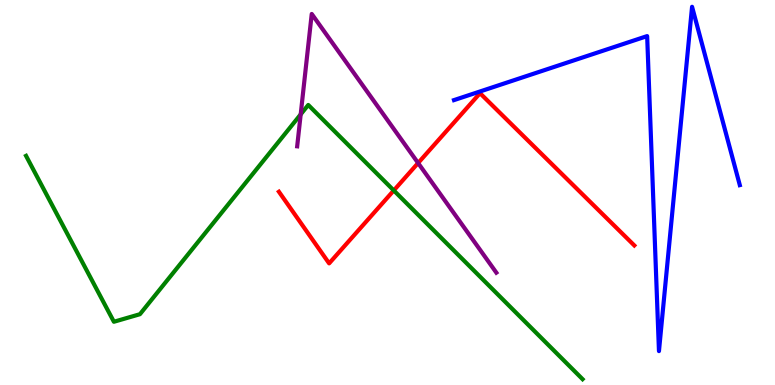[{'lines': ['blue', 'red'], 'intersections': []}, {'lines': ['green', 'red'], 'intersections': [{'x': 5.08, 'y': 5.05}]}, {'lines': ['purple', 'red'], 'intersections': [{'x': 5.39, 'y': 5.77}]}, {'lines': ['blue', 'green'], 'intersections': []}, {'lines': ['blue', 'purple'], 'intersections': []}, {'lines': ['green', 'purple'], 'intersections': [{'x': 3.88, 'y': 7.03}]}]